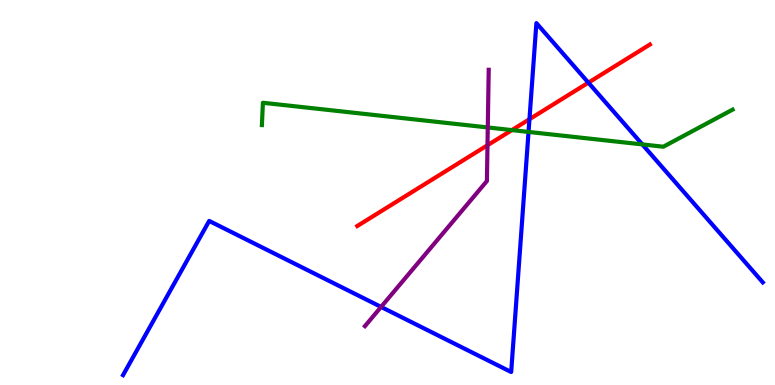[{'lines': ['blue', 'red'], 'intersections': [{'x': 6.83, 'y': 6.9}, {'x': 7.59, 'y': 7.85}]}, {'lines': ['green', 'red'], 'intersections': [{'x': 6.61, 'y': 6.62}]}, {'lines': ['purple', 'red'], 'intersections': [{'x': 6.29, 'y': 6.23}]}, {'lines': ['blue', 'green'], 'intersections': [{'x': 6.82, 'y': 6.57}, {'x': 8.29, 'y': 6.25}]}, {'lines': ['blue', 'purple'], 'intersections': [{'x': 4.92, 'y': 2.03}]}, {'lines': ['green', 'purple'], 'intersections': [{'x': 6.29, 'y': 6.69}]}]